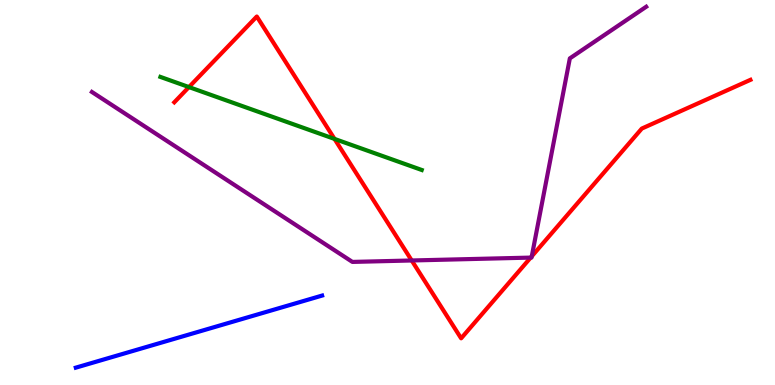[{'lines': ['blue', 'red'], 'intersections': []}, {'lines': ['green', 'red'], 'intersections': [{'x': 2.44, 'y': 7.74}, {'x': 4.32, 'y': 6.39}]}, {'lines': ['purple', 'red'], 'intersections': [{'x': 5.31, 'y': 3.23}, {'x': 6.85, 'y': 3.31}, {'x': 6.86, 'y': 3.34}]}, {'lines': ['blue', 'green'], 'intersections': []}, {'lines': ['blue', 'purple'], 'intersections': []}, {'lines': ['green', 'purple'], 'intersections': []}]